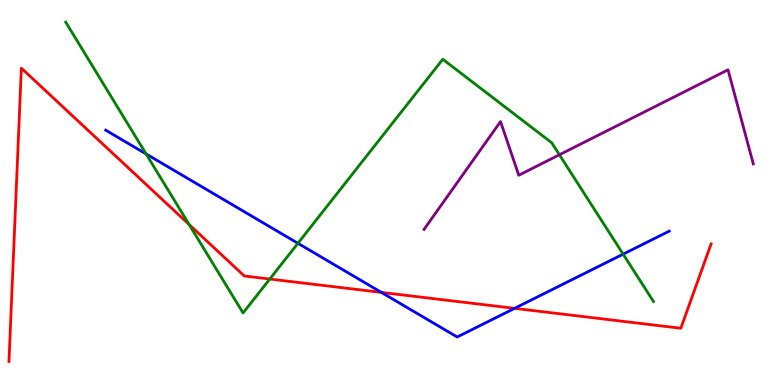[{'lines': ['blue', 'red'], 'intersections': [{'x': 4.92, 'y': 2.41}, {'x': 6.64, 'y': 1.99}]}, {'lines': ['green', 'red'], 'intersections': [{'x': 2.44, 'y': 4.17}, {'x': 3.48, 'y': 2.75}]}, {'lines': ['purple', 'red'], 'intersections': []}, {'lines': ['blue', 'green'], 'intersections': [{'x': 1.89, 'y': 6.0}, {'x': 3.84, 'y': 3.68}, {'x': 8.04, 'y': 3.4}]}, {'lines': ['blue', 'purple'], 'intersections': []}, {'lines': ['green', 'purple'], 'intersections': [{'x': 7.22, 'y': 5.98}]}]